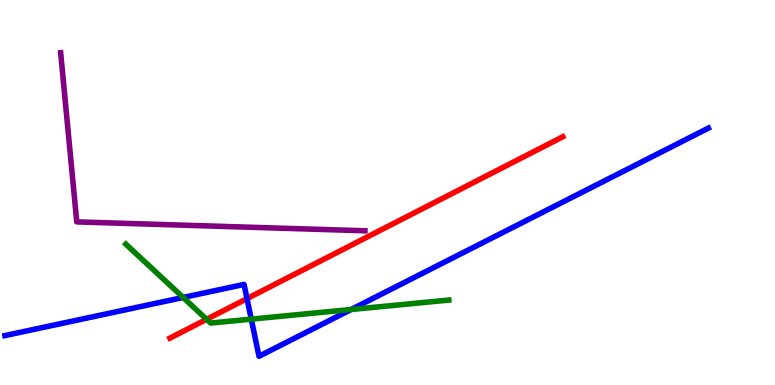[{'lines': ['blue', 'red'], 'intersections': [{'x': 3.19, 'y': 2.24}]}, {'lines': ['green', 'red'], 'intersections': [{'x': 2.67, 'y': 1.71}]}, {'lines': ['purple', 'red'], 'intersections': []}, {'lines': ['blue', 'green'], 'intersections': [{'x': 2.36, 'y': 2.27}, {'x': 3.24, 'y': 1.71}, {'x': 4.53, 'y': 1.96}]}, {'lines': ['blue', 'purple'], 'intersections': []}, {'lines': ['green', 'purple'], 'intersections': []}]